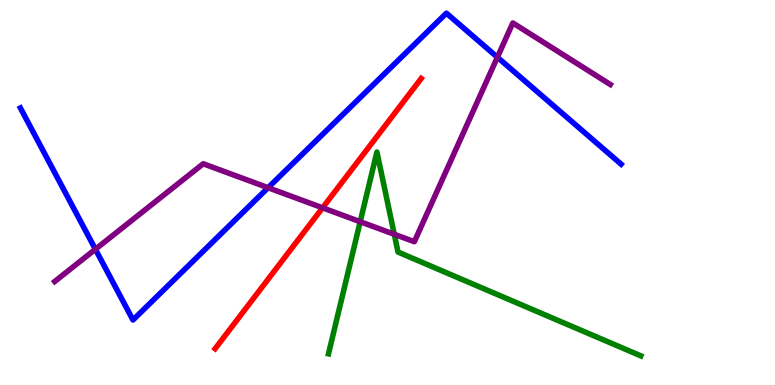[{'lines': ['blue', 'red'], 'intersections': []}, {'lines': ['green', 'red'], 'intersections': []}, {'lines': ['purple', 'red'], 'intersections': [{'x': 4.16, 'y': 4.6}]}, {'lines': ['blue', 'green'], 'intersections': []}, {'lines': ['blue', 'purple'], 'intersections': [{'x': 1.23, 'y': 3.53}, {'x': 3.46, 'y': 5.12}, {'x': 6.42, 'y': 8.51}]}, {'lines': ['green', 'purple'], 'intersections': [{'x': 4.65, 'y': 4.24}, {'x': 5.09, 'y': 3.91}]}]